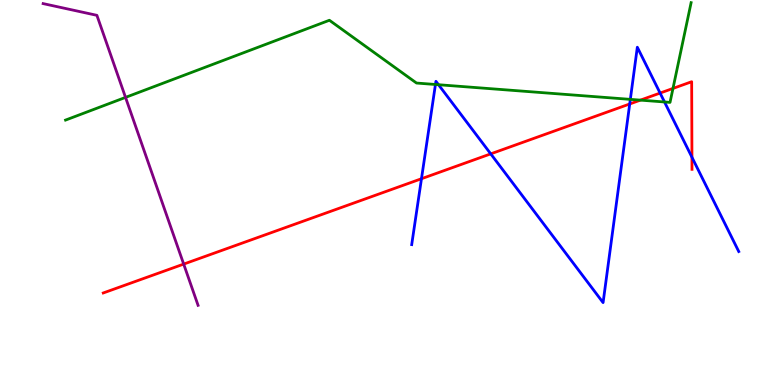[{'lines': ['blue', 'red'], 'intersections': [{'x': 5.44, 'y': 5.36}, {'x': 6.33, 'y': 6.0}, {'x': 8.13, 'y': 7.3}, {'x': 8.52, 'y': 7.58}, {'x': 8.93, 'y': 5.92}]}, {'lines': ['green', 'red'], 'intersections': [{'x': 8.26, 'y': 7.4}, {'x': 8.68, 'y': 7.7}]}, {'lines': ['purple', 'red'], 'intersections': [{'x': 2.37, 'y': 3.14}]}, {'lines': ['blue', 'green'], 'intersections': [{'x': 5.62, 'y': 7.81}, {'x': 5.66, 'y': 7.8}, {'x': 8.13, 'y': 7.42}, {'x': 8.57, 'y': 7.35}]}, {'lines': ['blue', 'purple'], 'intersections': []}, {'lines': ['green', 'purple'], 'intersections': [{'x': 1.62, 'y': 7.47}]}]